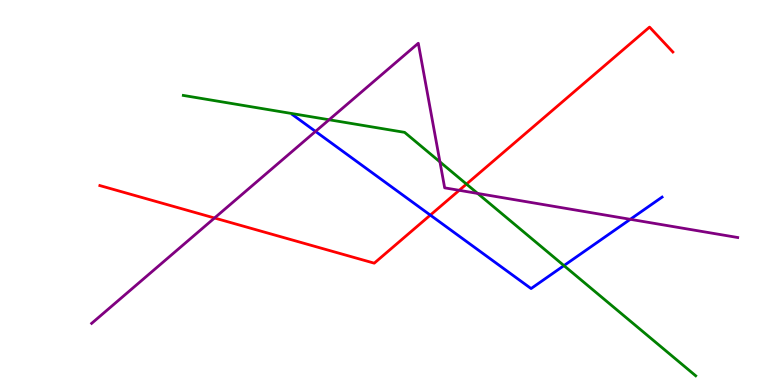[{'lines': ['blue', 'red'], 'intersections': [{'x': 5.55, 'y': 4.41}]}, {'lines': ['green', 'red'], 'intersections': [{'x': 6.02, 'y': 5.22}]}, {'lines': ['purple', 'red'], 'intersections': [{'x': 2.77, 'y': 4.34}, {'x': 5.93, 'y': 5.06}]}, {'lines': ['blue', 'green'], 'intersections': [{'x': 7.28, 'y': 3.1}]}, {'lines': ['blue', 'purple'], 'intersections': [{'x': 4.07, 'y': 6.59}, {'x': 8.13, 'y': 4.3}]}, {'lines': ['green', 'purple'], 'intersections': [{'x': 4.25, 'y': 6.89}, {'x': 5.68, 'y': 5.79}, {'x': 6.16, 'y': 4.98}]}]